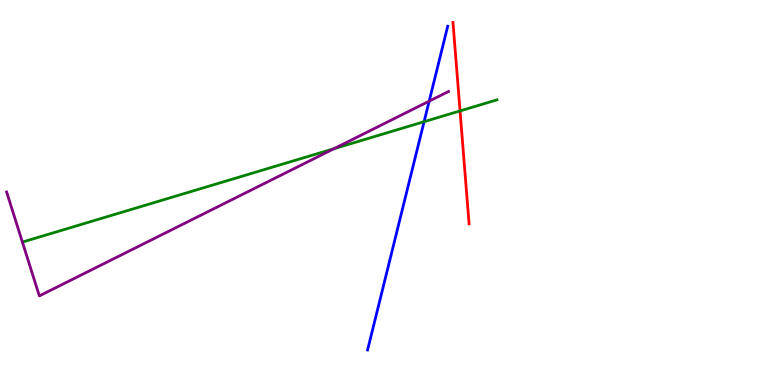[{'lines': ['blue', 'red'], 'intersections': []}, {'lines': ['green', 'red'], 'intersections': [{'x': 5.94, 'y': 7.12}]}, {'lines': ['purple', 'red'], 'intersections': []}, {'lines': ['blue', 'green'], 'intersections': [{'x': 5.47, 'y': 6.84}]}, {'lines': ['blue', 'purple'], 'intersections': [{'x': 5.54, 'y': 7.37}]}, {'lines': ['green', 'purple'], 'intersections': [{'x': 4.31, 'y': 6.14}]}]